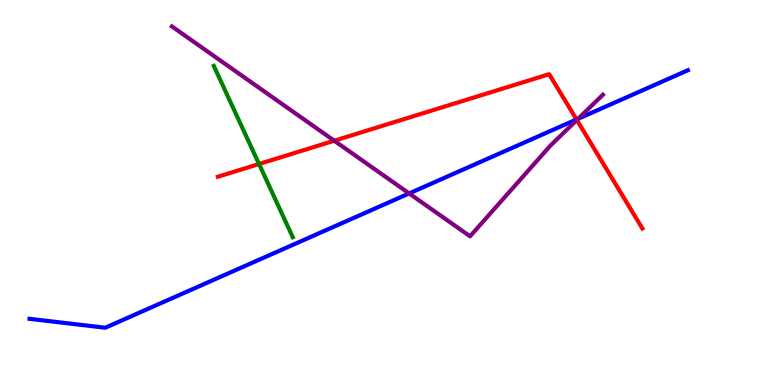[{'lines': ['blue', 'red'], 'intersections': [{'x': 7.44, 'y': 6.9}]}, {'lines': ['green', 'red'], 'intersections': [{'x': 3.34, 'y': 5.74}]}, {'lines': ['purple', 'red'], 'intersections': [{'x': 4.31, 'y': 6.34}, {'x': 7.44, 'y': 6.88}]}, {'lines': ['blue', 'green'], 'intersections': []}, {'lines': ['blue', 'purple'], 'intersections': [{'x': 5.28, 'y': 4.98}, {'x': 7.46, 'y': 6.92}]}, {'lines': ['green', 'purple'], 'intersections': []}]